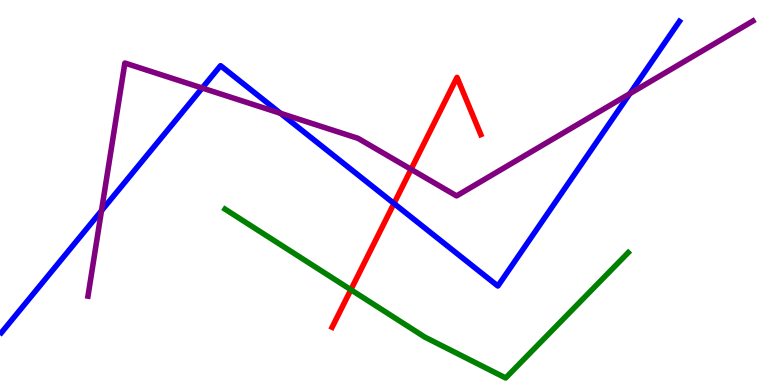[{'lines': ['blue', 'red'], 'intersections': [{'x': 5.08, 'y': 4.71}]}, {'lines': ['green', 'red'], 'intersections': [{'x': 4.53, 'y': 2.47}]}, {'lines': ['purple', 'red'], 'intersections': [{'x': 5.3, 'y': 5.6}]}, {'lines': ['blue', 'green'], 'intersections': []}, {'lines': ['blue', 'purple'], 'intersections': [{'x': 1.31, 'y': 4.53}, {'x': 2.61, 'y': 7.71}, {'x': 3.62, 'y': 7.06}, {'x': 8.13, 'y': 7.57}]}, {'lines': ['green', 'purple'], 'intersections': []}]